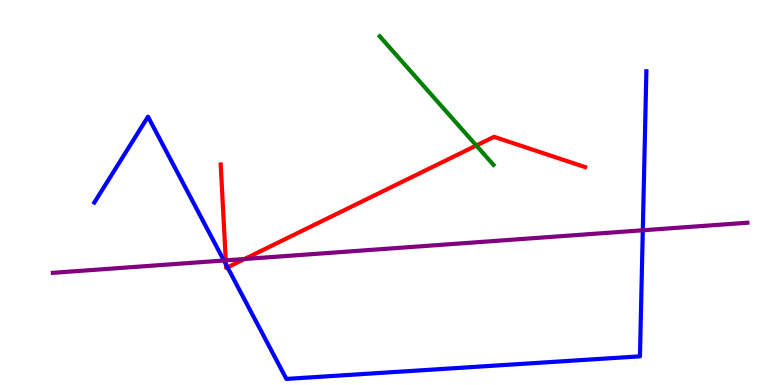[{'lines': ['blue', 'red'], 'intersections': [{'x': 2.92, 'y': 3.13}, {'x': 2.94, 'y': 3.06}]}, {'lines': ['green', 'red'], 'intersections': [{'x': 6.15, 'y': 6.22}]}, {'lines': ['purple', 'red'], 'intersections': [{'x': 2.91, 'y': 3.24}, {'x': 3.16, 'y': 3.27}]}, {'lines': ['blue', 'green'], 'intersections': []}, {'lines': ['blue', 'purple'], 'intersections': [{'x': 2.89, 'y': 3.23}, {'x': 8.29, 'y': 4.02}]}, {'lines': ['green', 'purple'], 'intersections': []}]